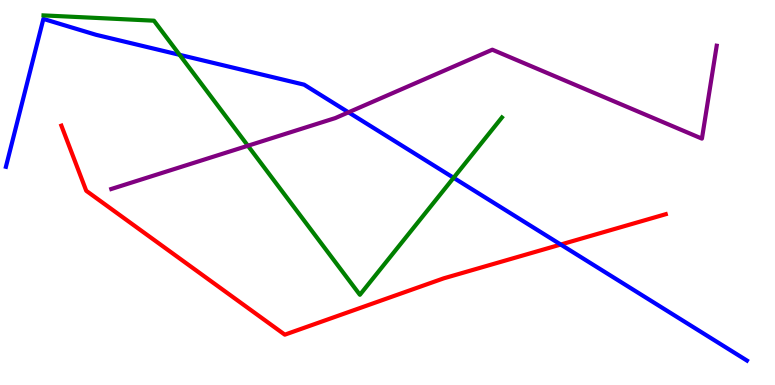[{'lines': ['blue', 'red'], 'intersections': [{'x': 7.24, 'y': 3.65}]}, {'lines': ['green', 'red'], 'intersections': []}, {'lines': ['purple', 'red'], 'intersections': []}, {'lines': ['blue', 'green'], 'intersections': [{'x': 2.32, 'y': 8.58}, {'x': 5.85, 'y': 5.38}]}, {'lines': ['blue', 'purple'], 'intersections': [{'x': 4.5, 'y': 7.08}]}, {'lines': ['green', 'purple'], 'intersections': [{'x': 3.2, 'y': 6.21}]}]